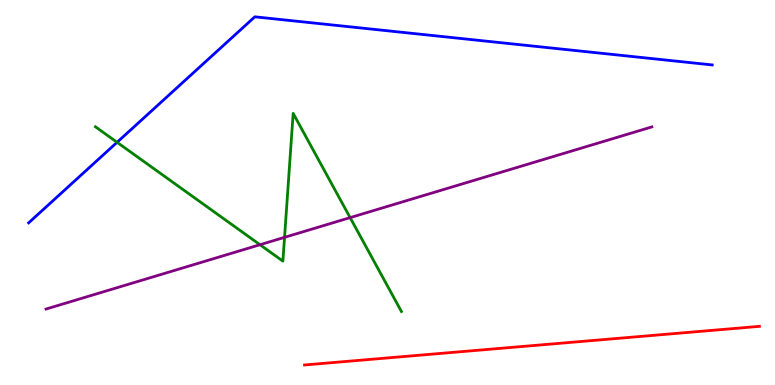[{'lines': ['blue', 'red'], 'intersections': []}, {'lines': ['green', 'red'], 'intersections': []}, {'lines': ['purple', 'red'], 'intersections': []}, {'lines': ['blue', 'green'], 'intersections': [{'x': 1.51, 'y': 6.3}]}, {'lines': ['blue', 'purple'], 'intersections': []}, {'lines': ['green', 'purple'], 'intersections': [{'x': 3.35, 'y': 3.64}, {'x': 3.67, 'y': 3.84}, {'x': 4.52, 'y': 4.35}]}]